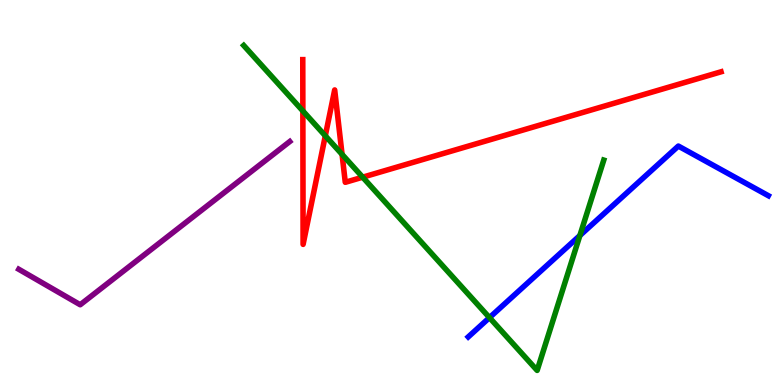[{'lines': ['blue', 'red'], 'intersections': []}, {'lines': ['green', 'red'], 'intersections': [{'x': 3.91, 'y': 7.12}, {'x': 4.2, 'y': 6.47}, {'x': 4.41, 'y': 5.99}, {'x': 4.68, 'y': 5.4}]}, {'lines': ['purple', 'red'], 'intersections': []}, {'lines': ['blue', 'green'], 'intersections': [{'x': 6.32, 'y': 1.75}, {'x': 7.48, 'y': 3.88}]}, {'lines': ['blue', 'purple'], 'intersections': []}, {'lines': ['green', 'purple'], 'intersections': []}]